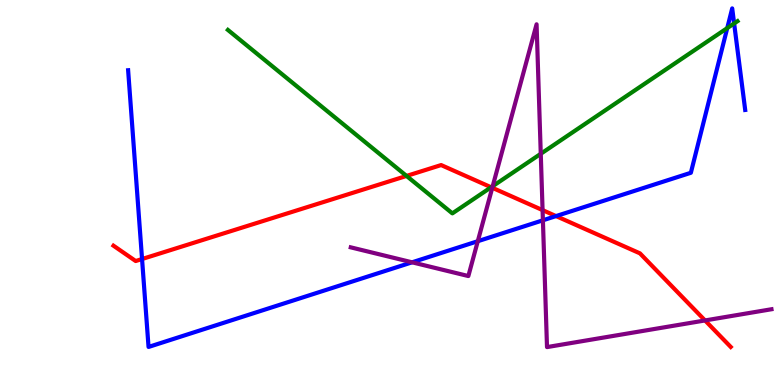[{'lines': ['blue', 'red'], 'intersections': [{'x': 1.83, 'y': 3.27}, {'x': 7.17, 'y': 4.39}]}, {'lines': ['green', 'red'], 'intersections': [{'x': 5.25, 'y': 5.43}, {'x': 6.34, 'y': 5.14}]}, {'lines': ['purple', 'red'], 'intersections': [{'x': 6.35, 'y': 5.12}, {'x': 7.0, 'y': 4.54}, {'x': 9.1, 'y': 1.68}]}, {'lines': ['blue', 'green'], 'intersections': [{'x': 9.38, 'y': 9.27}, {'x': 9.47, 'y': 9.39}]}, {'lines': ['blue', 'purple'], 'intersections': [{'x': 5.32, 'y': 3.19}, {'x': 6.17, 'y': 3.73}, {'x': 7.01, 'y': 4.28}]}, {'lines': ['green', 'purple'], 'intersections': [{'x': 6.36, 'y': 5.16}, {'x': 6.98, 'y': 6.01}]}]